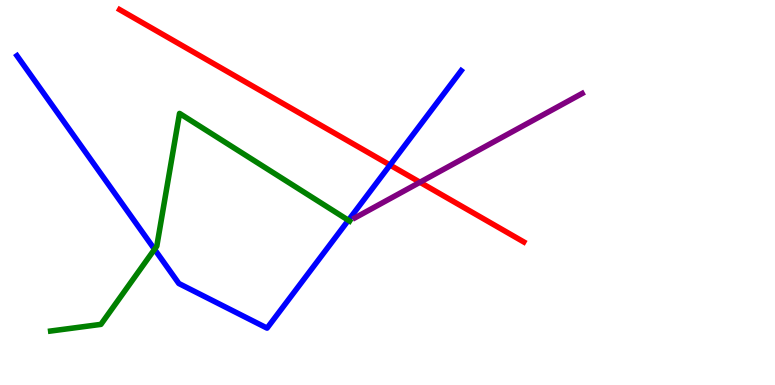[{'lines': ['blue', 'red'], 'intersections': [{'x': 5.03, 'y': 5.71}]}, {'lines': ['green', 'red'], 'intersections': []}, {'lines': ['purple', 'red'], 'intersections': [{'x': 5.42, 'y': 5.27}]}, {'lines': ['blue', 'green'], 'intersections': [{'x': 1.99, 'y': 3.52}, {'x': 4.5, 'y': 4.28}]}, {'lines': ['blue', 'purple'], 'intersections': []}, {'lines': ['green', 'purple'], 'intersections': []}]